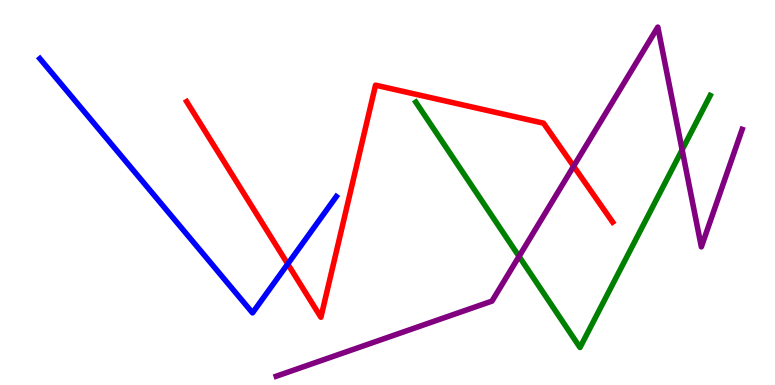[{'lines': ['blue', 'red'], 'intersections': [{'x': 3.71, 'y': 3.14}]}, {'lines': ['green', 'red'], 'intersections': []}, {'lines': ['purple', 'red'], 'intersections': [{'x': 7.4, 'y': 5.68}]}, {'lines': ['blue', 'green'], 'intersections': []}, {'lines': ['blue', 'purple'], 'intersections': []}, {'lines': ['green', 'purple'], 'intersections': [{'x': 6.7, 'y': 3.34}, {'x': 8.8, 'y': 6.11}]}]